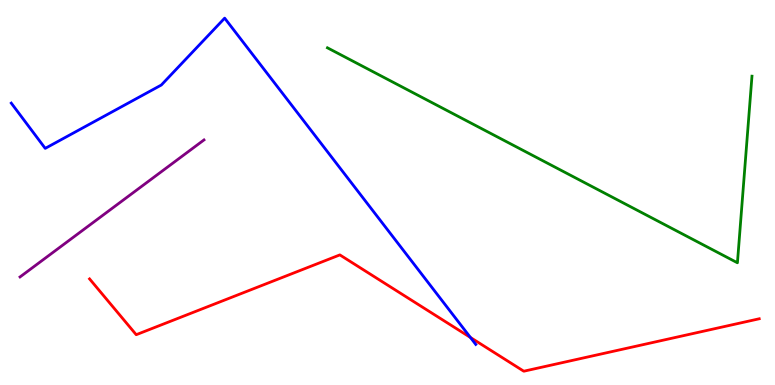[{'lines': ['blue', 'red'], 'intersections': [{'x': 6.07, 'y': 1.23}]}, {'lines': ['green', 'red'], 'intersections': []}, {'lines': ['purple', 'red'], 'intersections': []}, {'lines': ['blue', 'green'], 'intersections': []}, {'lines': ['blue', 'purple'], 'intersections': []}, {'lines': ['green', 'purple'], 'intersections': []}]